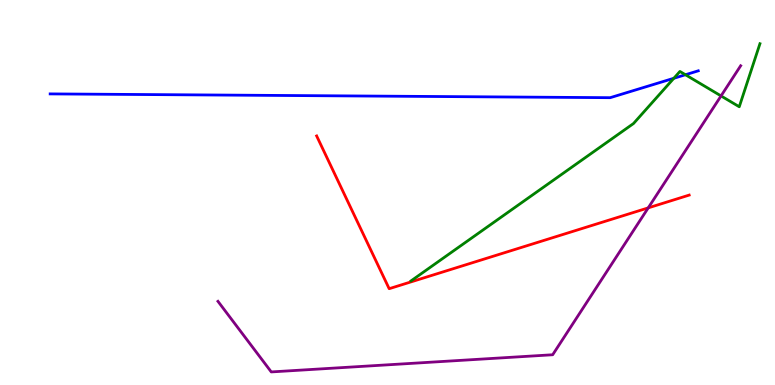[{'lines': ['blue', 'red'], 'intersections': []}, {'lines': ['green', 'red'], 'intersections': []}, {'lines': ['purple', 'red'], 'intersections': [{'x': 8.36, 'y': 4.6}]}, {'lines': ['blue', 'green'], 'intersections': [{'x': 8.69, 'y': 7.97}, {'x': 8.84, 'y': 8.06}]}, {'lines': ['blue', 'purple'], 'intersections': []}, {'lines': ['green', 'purple'], 'intersections': [{'x': 9.3, 'y': 7.51}]}]